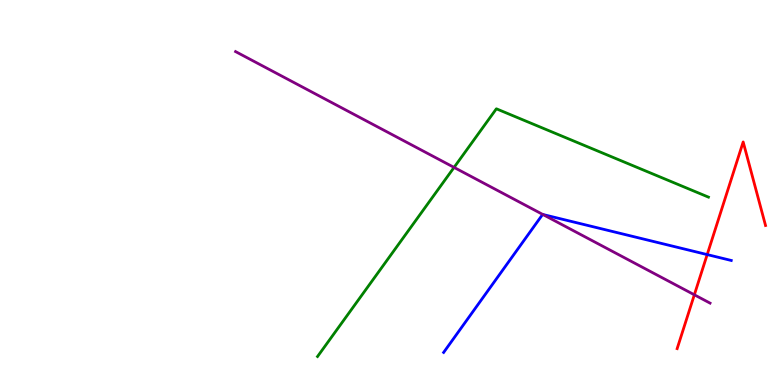[{'lines': ['blue', 'red'], 'intersections': [{'x': 9.13, 'y': 3.39}]}, {'lines': ['green', 'red'], 'intersections': []}, {'lines': ['purple', 'red'], 'intersections': [{'x': 8.96, 'y': 2.34}]}, {'lines': ['blue', 'green'], 'intersections': []}, {'lines': ['blue', 'purple'], 'intersections': [{'x': 7.0, 'y': 4.43}]}, {'lines': ['green', 'purple'], 'intersections': [{'x': 5.86, 'y': 5.65}]}]